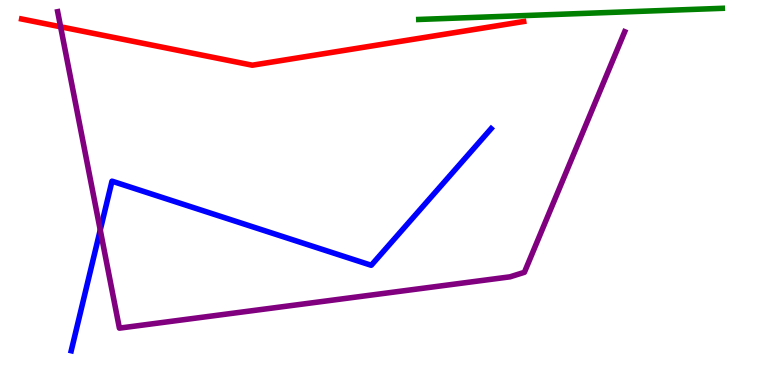[{'lines': ['blue', 'red'], 'intersections': []}, {'lines': ['green', 'red'], 'intersections': []}, {'lines': ['purple', 'red'], 'intersections': [{'x': 0.782, 'y': 9.3}]}, {'lines': ['blue', 'green'], 'intersections': []}, {'lines': ['blue', 'purple'], 'intersections': [{'x': 1.29, 'y': 4.03}]}, {'lines': ['green', 'purple'], 'intersections': []}]